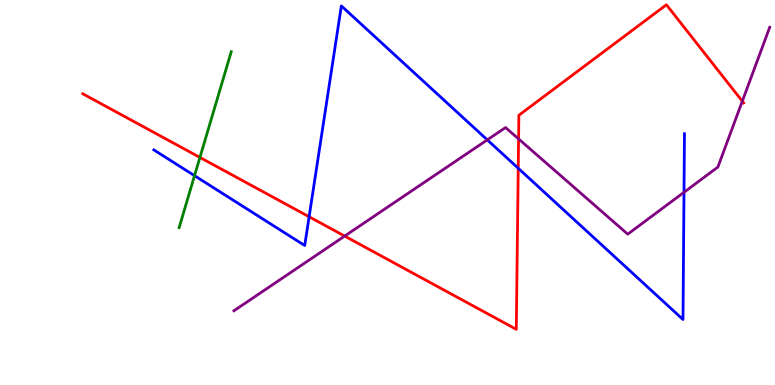[{'lines': ['blue', 'red'], 'intersections': [{'x': 3.99, 'y': 4.37}, {'x': 6.69, 'y': 5.63}]}, {'lines': ['green', 'red'], 'intersections': [{'x': 2.58, 'y': 5.91}]}, {'lines': ['purple', 'red'], 'intersections': [{'x': 4.45, 'y': 3.87}, {'x': 6.69, 'y': 6.39}, {'x': 9.58, 'y': 7.37}]}, {'lines': ['blue', 'green'], 'intersections': [{'x': 2.51, 'y': 5.44}]}, {'lines': ['blue', 'purple'], 'intersections': [{'x': 6.29, 'y': 6.37}, {'x': 8.83, 'y': 5.01}]}, {'lines': ['green', 'purple'], 'intersections': []}]